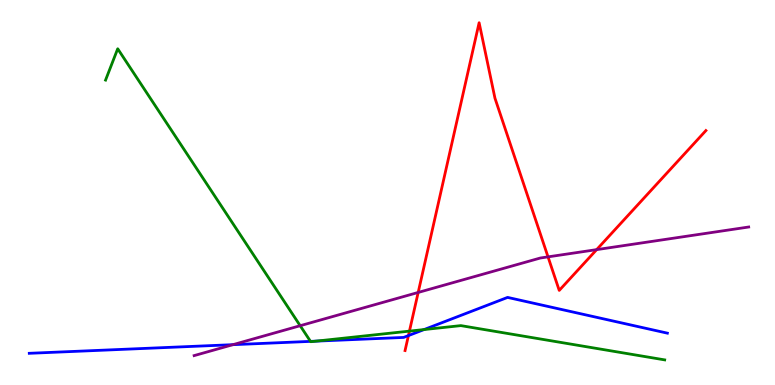[{'lines': ['blue', 'red'], 'intersections': [{'x': 5.27, 'y': 1.28}]}, {'lines': ['green', 'red'], 'intersections': [{'x': 5.28, 'y': 1.4}]}, {'lines': ['purple', 'red'], 'intersections': [{'x': 5.4, 'y': 2.4}, {'x': 7.07, 'y': 3.33}, {'x': 7.7, 'y': 3.52}]}, {'lines': ['blue', 'green'], 'intersections': [{'x': 4.01, 'y': 1.13}, {'x': 4.08, 'y': 1.14}, {'x': 5.47, 'y': 1.44}]}, {'lines': ['blue', 'purple'], 'intersections': [{'x': 3.01, 'y': 1.05}]}, {'lines': ['green', 'purple'], 'intersections': [{'x': 3.87, 'y': 1.54}]}]